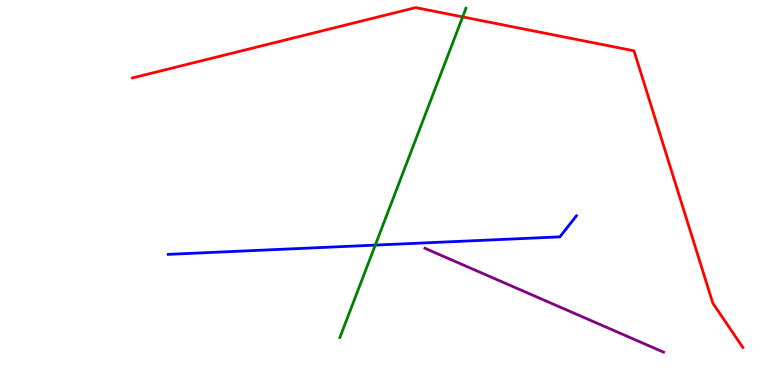[{'lines': ['blue', 'red'], 'intersections': []}, {'lines': ['green', 'red'], 'intersections': [{'x': 5.97, 'y': 9.56}]}, {'lines': ['purple', 'red'], 'intersections': []}, {'lines': ['blue', 'green'], 'intersections': [{'x': 4.84, 'y': 3.63}]}, {'lines': ['blue', 'purple'], 'intersections': []}, {'lines': ['green', 'purple'], 'intersections': []}]